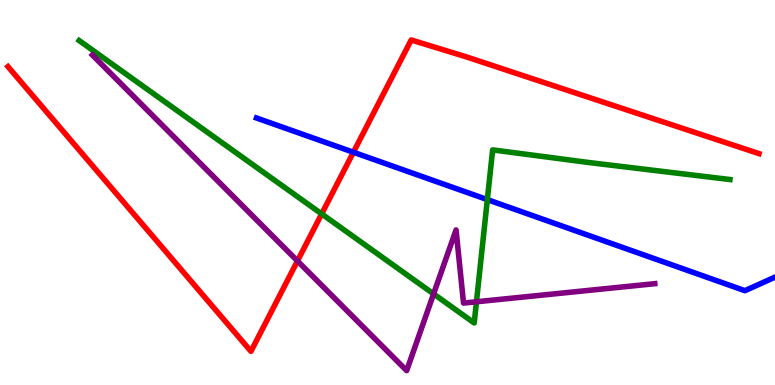[{'lines': ['blue', 'red'], 'intersections': [{'x': 4.56, 'y': 6.05}]}, {'lines': ['green', 'red'], 'intersections': [{'x': 4.15, 'y': 4.44}]}, {'lines': ['purple', 'red'], 'intersections': [{'x': 3.84, 'y': 3.22}]}, {'lines': ['blue', 'green'], 'intersections': [{'x': 6.29, 'y': 4.82}]}, {'lines': ['blue', 'purple'], 'intersections': []}, {'lines': ['green', 'purple'], 'intersections': [{'x': 5.59, 'y': 2.37}, {'x': 6.15, 'y': 2.16}]}]